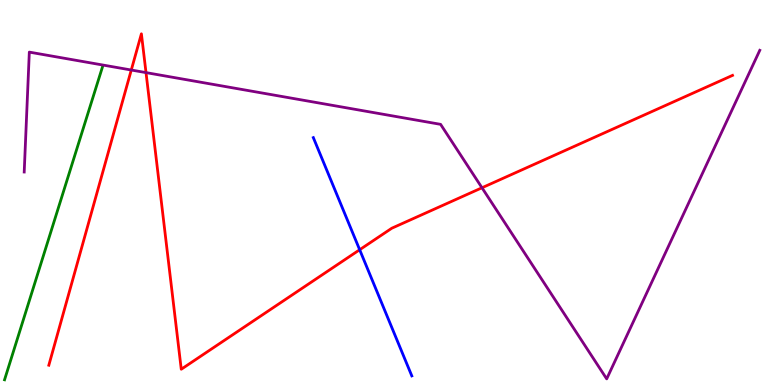[{'lines': ['blue', 'red'], 'intersections': [{'x': 4.64, 'y': 3.51}]}, {'lines': ['green', 'red'], 'intersections': []}, {'lines': ['purple', 'red'], 'intersections': [{'x': 1.69, 'y': 8.18}, {'x': 1.88, 'y': 8.11}, {'x': 6.22, 'y': 5.12}]}, {'lines': ['blue', 'green'], 'intersections': []}, {'lines': ['blue', 'purple'], 'intersections': []}, {'lines': ['green', 'purple'], 'intersections': []}]